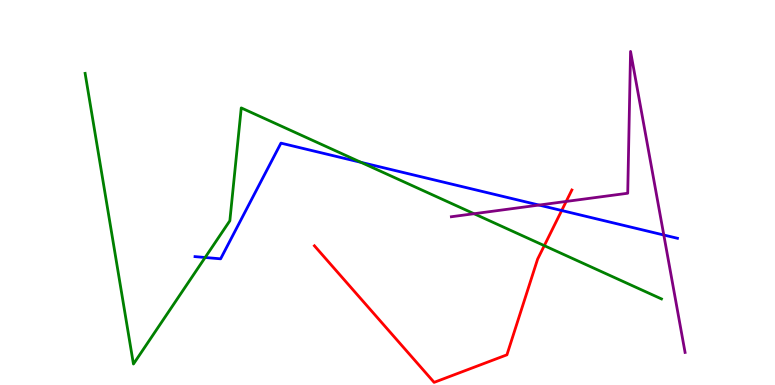[{'lines': ['blue', 'red'], 'intersections': [{'x': 7.25, 'y': 4.53}]}, {'lines': ['green', 'red'], 'intersections': [{'x': 7.02, 'y': 3.62}]}, {'lines': ['purple', 'red'], 'intersections': [{'x': 7.31, 'y': 4.77}]}, {'lines': ['blue', 'green'], 'intersections': [{'x': 2.65, 'y': 3.31}, {'x': 4.66, 'y': 5.78}]}, {'lines': ['blue', 'purple'], 'intersections': [{'x': 6.95, 'y': 4.67}, {'x': 8.57, 'y': 3.9}]}, {'lines': ['green', 'purple'], 'intersections': [{'x': 6.12, 'y': 4.45}]}]